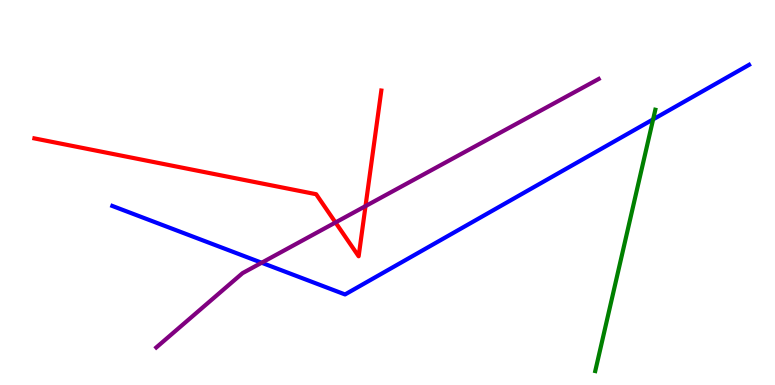[{'lines': ['blue', 'red'], 'intersections': []}, {'lines': ['green', 'red'], 'intersections': []}, {'lines': ['purple', 'red'], 'intersections': [{'x': 4.33, 'y': 4.22}, {'x': 4.72, 'y': 4.65}]}, {'lines': ['blue', 'green'], 'intersections': [{'x': 8.43, 'y': 6.9}]}, {'lines': ['blue', 'purple'], 'intersections': [{'x': 3.38, 'y': 3.18}]}, {'lines': ['green', 'purple'], 'intersections': []}]